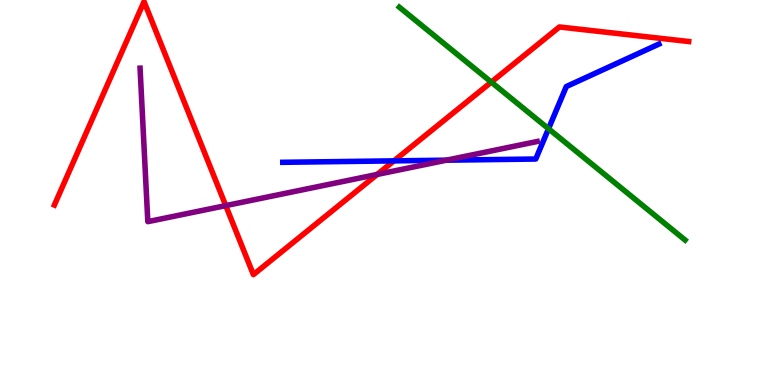[{'lines': ['blue', 'red'], 'intersections': [{'x': 5.08, 'y': 5.82}]}, {'lines': ['green', 'red'], 'intersections': [{'x': 6.34, 'y': 7.87}]}, {'lines': ['purple', 'red'], 'intersections': [{'x': 2.91, 'y': 4.66}, {'x': 4.87, 'y': 5.47}]}, {'lines': ['blue', 'green'], 'intersections': [{'x': 7.08, 'y': 6.66}]}, {'lines': ['blue', 'purple'], 'intersections': [{'x': 5.76, 'y': 5.84}]}, {'lines': ['green', 'purple'], 'intersections': []}]